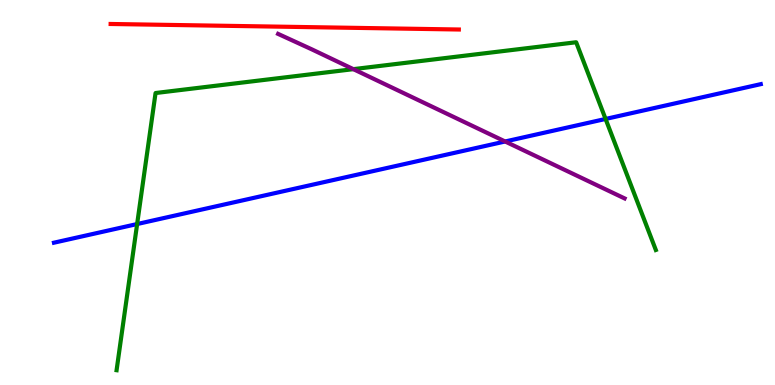[{'lines': ['blue', 'red'], 'intersections': []}, {'lines': ['green', 'red'], 'intersections': []}, {'lines': ['purple', 'red'], 'intersections': []}, {'lines': ['blue', 'green'], 'intersections': [{'x': 1.77, 'y': 4.18}, {'x': 7.81, 'y': 6.91}]}, {'lines': ['blue', 'purple'], 'intersections': [{'x': 6.52, 'y': 6.33}]}, {'lines': ['green', 'purple'], 'intersections': [{'x': 4.56, 'y': 8.2}]}]